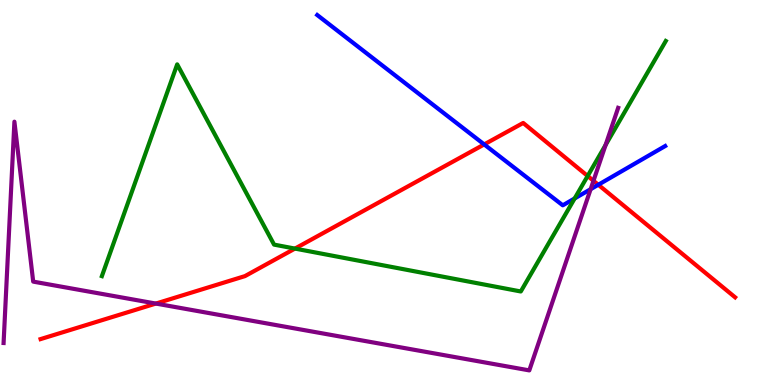[{'lines': ['blue', 'red'], 'intersections': [{'x': 6.25, 'y': 6.25}, {'x': 7.72, 'y': 5.2}]}, {'lines': ['green', 'red'], 'intersections': [{'x': 3.81, 'y': 3.54}, {'x': 7.58, 'y': 5.43}]}, {'lines': ['purple', 'red'], 'intersections': [{'x': 2.01, 'y': 2.12}, {'x': 7.66, 'y': 5.3}]}, {'lines': ['blue', 'green'], 'intersections': [{'x': 7.41, 'y': 4.85}]}, {'lines': ['blue', 'purple'], 'intersections': [{'x': 7.62, 'y': 5.09}]}, {'lines': ['green', 'purple'], 'intersections': [{'x': 7.81, 'y': 6.23}]}]